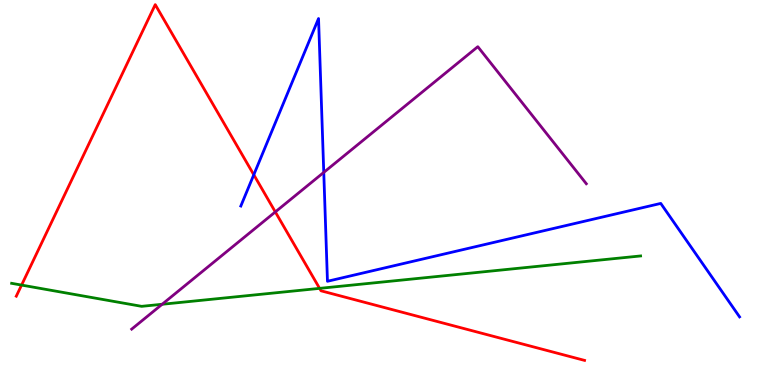[{'lines': ['blue', 'red'], 'intersections': [{'x': 3.27, 'y': 5.46}]}, {'lines': ['green', 'red'], 'intersections': [{'x': 0.278, 'y': 2.6}, {'x': 4.12, 'y': 2.51}]}, {'lines': ['purple', 'red'], 'intersections': [{'x': 3.55, 'y': 4.5}]}, {'lines': ['blue', 'green'], 'intersections': []}, {'lines': ['blue', 'purple'], 'intersections': [{'x': 4.18, 'y': 5.52}]}, {'lines': ['green', 'purple'], 'intersections': [{'x': 2.09, 'y': 2.1}]}]